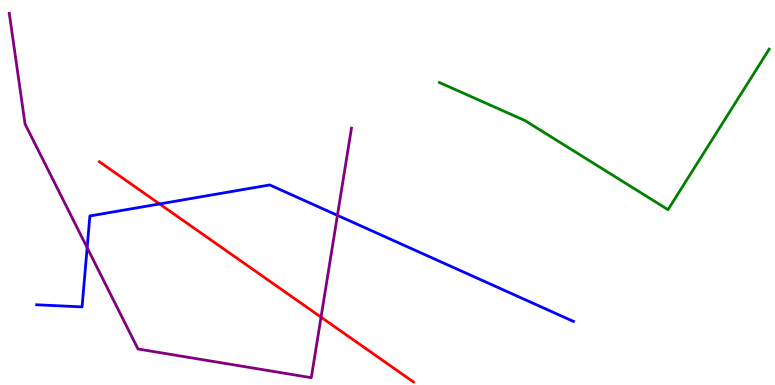[{'lines': ['blue', 'red'], 'intersections': [{'x': 2.06, 'y': 4.7}]}, {'lines': ['green', 'red'], 'intersections': []}, {'lines': ['purple', 'red'], 'intersections': [{'x': 4.14, 'y': 1.76}]}, {'lines': ['blue', 'green'], 'intersections': []}, {'lines': ['blue', 'purple'], 'intersections': [{'x': 1.12, 'y': 3.57}, {'x': 4.35, 'y': 4.41}]}, {'lines': ['green', 'purple'], 'intersections': []}]